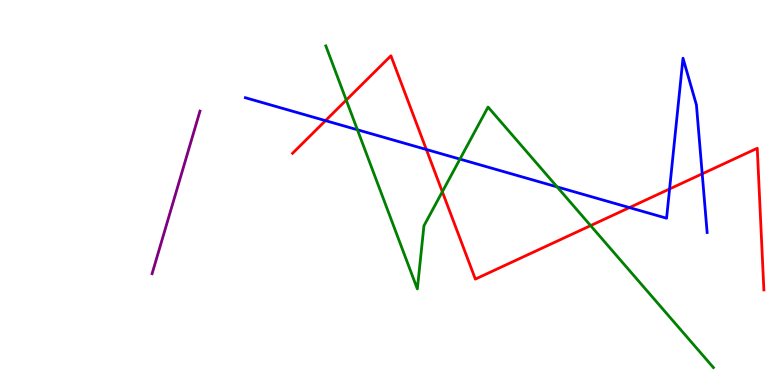[{'lines': ['blue', 'red'], 'intersections': [{'x': 4.2, 'y': 6.87}, {'x': 5.5, 'y': 6.12}, {'x': 8.12, 'y': 4.61}, {'x': 8.64, 'y': 5.09}, {'x': 9.06, 'y': 5.49}]}, {'lines': ['green', 'red'], 'intersections': [{'x': 4.47, 'y': 7.4}, {'x': 5.71, 'y': 5.02}, {'x': 7.62, 'y': 4.14}]}, {'lines': ['purple', 'red'], 'intersections': []}, {'lines': ['blue', 'green'], 'intersections': [{'x': 4.61, 'y': 6.63}, {'x': 5.93, 'y': 5.87}, {'x': 7.19, 'y': 5.15}]}, {'lines': ['blue', 'purple'], 'intersections': []}, {'lines': ['green', 'purple'], 'intersections': []}]